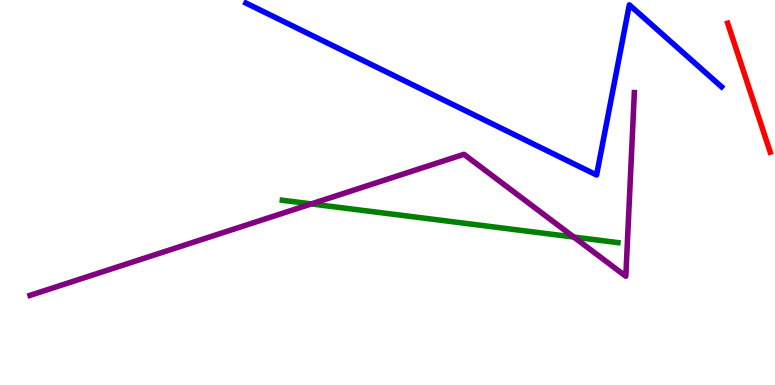[{'lines': ['blue', 'red'], 'intersections': []}, {'lines': ['green', 'red'], 'intersections': []}, {'lines': ['purple', 'red'], 'intersections': []}, {'lines': ['blue', 'green'], 'intersections': []}, {'lines': ['blue', 'purple'], 'intersections': []}, {'lines': ['green', 'purple'], 'intersections': [{'x': 4.02, 'y': 4.7}, {'x': 7.4, 'y': 3.84}]}]